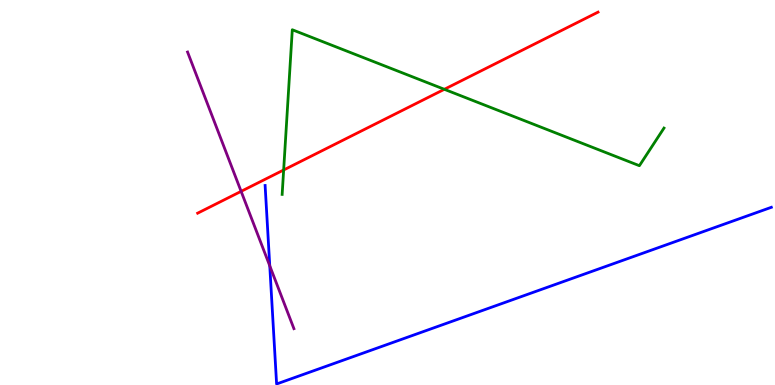[{'lines': ['blue', 'red'], 'intersections': []}, {'lines': ['green', 'red'], 'intersections': [{'x': 3.66, 'y': 5.58}, {'x': 5.73, 'y': 7.68}]}, {'lines': ['purple', 'red'], 'intersections': [{'x': 3.11, 'y': 5.03}]}, {'lines': ['blue', 'green'], 'intersections': []}, {'lines': ['blue', 'purple'], 'intersections': [{'x': 3.48, 'y': 3.1}]}, {'lines': ['green', 'purple'], 'intersections': []}]